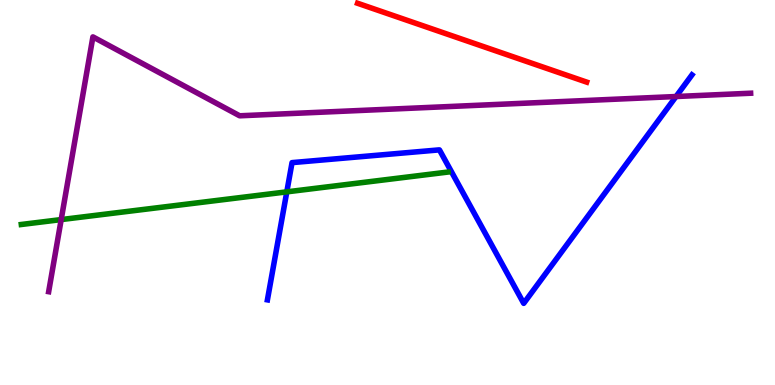[{'lines': ['blue', 'red'], 'intersections': []}, {'lines': ['green', 'red'], 'intersections': []}, {'lines': ['purple', 'red'], 'intersections': []}, {'lines': ['blue', 'green'], 'intersections': [{'x': 3.7, 'y': 5.02}]}, {'lines': ['blue', 'purple'], 'intersections': [{'x': 8.72, 'y': 7.49}]}, {'lines': ['green', 'purple'], 'intersections': [{'x': 0.79, 'y': 4.3}]}]